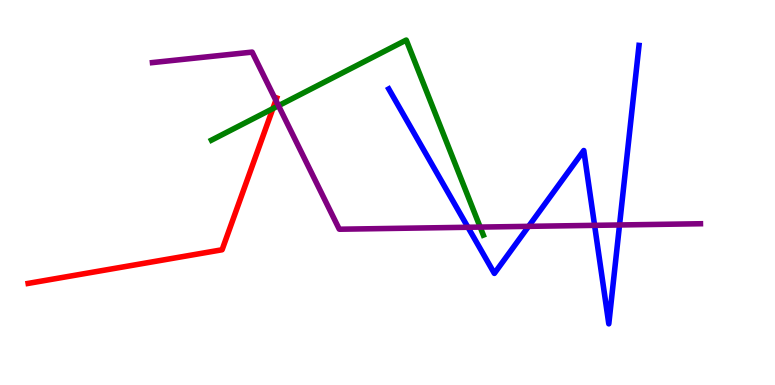[{'lines': ['blue', 'red'], 'intersections': []}, {'lines': ['green', 'red'], 'intersections': [{'x': 3.52, 'y': 7.18}]}, {'lines': ['purple', 'red'], 'intersections': [{'x': 3.56, 'y': 7.39}]}, {'lines': ['blue', 'green'], 'intersections': []}, {'lines': ['blue', 'purple'], 'intersections': [{'x': 6.04, 'y': 4.1}, {'x': 6.82, 'y': 4.12}, {'x': 7.67, 'y': 4.15}, {'x': 7.99, 'y': 4.16}]}, {'lines': ['green', 'purple'], 'intersections': [{'x': 3.59, 'y': 7.25}, {'x': 6.2, 'y': 4.1}]}]